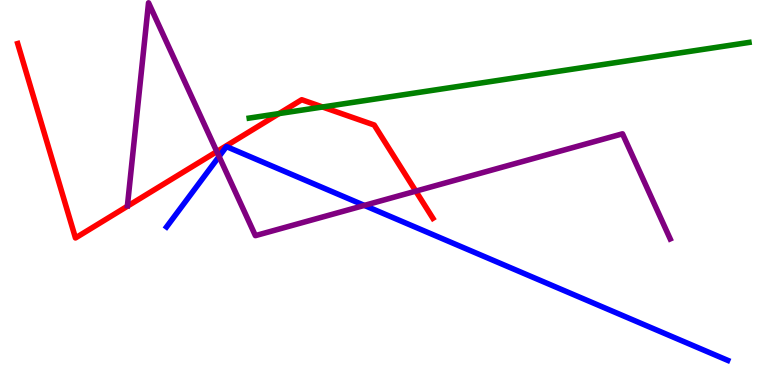[{'lines': ['blue', 'red'], 'intersections': []}, {'lines': ['green', 'red'], 'intersections': [{'x': 3.6, 'y': 7.05}, {'x': 4.16, 'y': 7.22}]}, {'lines': ['purple', 'red'], 'intersections': [{'x': 2.8, 'y': 6.06}, {'x': 5.37, 'y': 5.04}]}, {'lines': ['blue', 'green'], 'intersections': []}, {'lines': ['blue', 'purple'], 'intersections': [{'x': 2.83, 'y': 5.94}, {'x': 4.7, 'y': 4.66}]}, {'lines': ['green', 'purple'], 'intersections': []}]